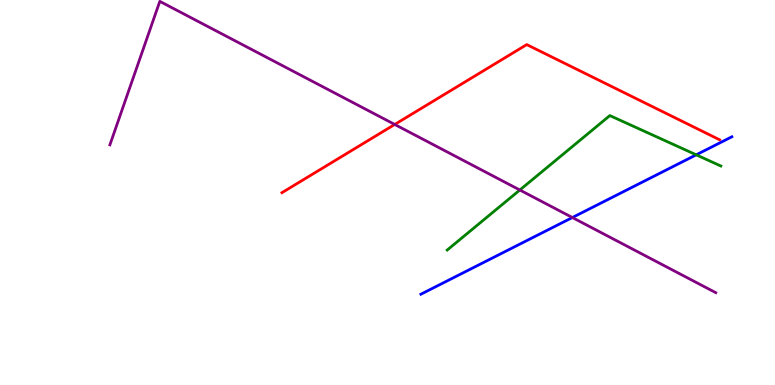[{'lines': ['blue', 'red'], 'intersections': []}, {'lines': ['green', 'red'], 'intersections': []}, {'lines': ['purple', 'red'], 'intersections': [{'x': 5.09, 'y': 6.77}]}, {'lines': ['blue', 'green'], 'intersections': [{'x': 8.98, 'y': 5.98}]}, {'lines': ['blue', 'purple'], 'intersections': [{'x': 7.39, 'y': 4.35}]}, {'lines': ['green', 'purple'], 'intersections': [{'x': 6.71, 'y': 5.06}]}]